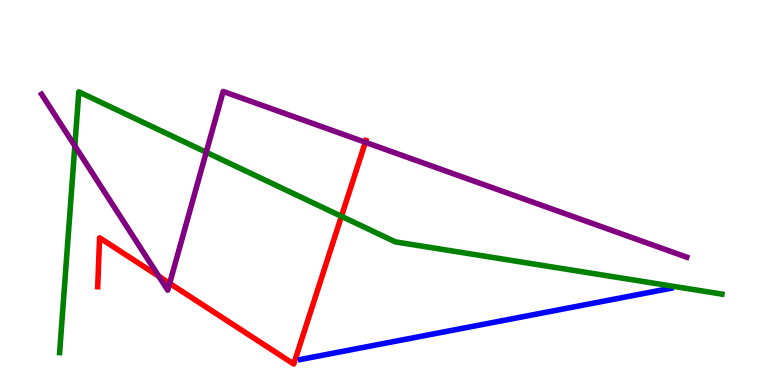[{'lines': ['blue', 'red'], 'intersections': []}, {'lines': ['green', 'red'], 'intersections': [{'x': 4.41, 'y': 4.38}]}, {'lines': ['purple', 'red'], 'intersections': [{'x': 2.05, 'y': 2.82}, {'x': 2.19, 'y': 2.64}, {'x': 4.71, 'y': 6.3}]}, {'lines': ['blue', 'green'], 'intersections': []}, {'lines': ['blue', 'purple'], 'intersections': []}, {'lines': ['green', 'purple'], 'intersections': [{'x': 0.966, 'y': 6.21}, {'x': 2.66, 'y': 6.05}]}]